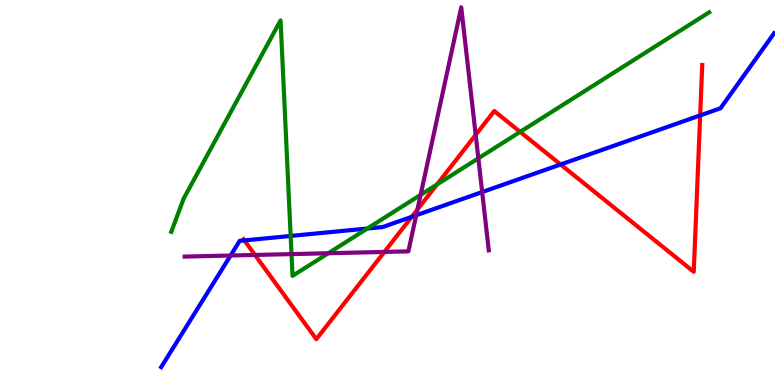[{'lines': ['blue', 'red'], 'intersections': [{'x': 3.15, 'y': 3.76}, {'x': 5.31, 'y': 4.37}, {'x': 7.23, 'y': 5.73}, {'x': 9.03, 'y': 7.0}]}, {'lines': ['green', 'red'], 'intersections': [{'x': 5.64, 'y': 5.21}, {'x': 6.71, 'y': 6.57}]}, {'lines': ['purple', 'red'], 'intersections': [{'x': 3.29, 'y': 3.38}, {'x': 4.96, 'y': 3.46}, {'x': 5.39, 'y': 4.56}, {'x': 6.14, 'y': 6.5}]}, {'lines': ['blue', 'green'], 'intersections': [{'x': 3.75, 'y': 3.87}, {'x': 4.74, 'y': 4.06}]}, {'lines': ['blue', 'purple'], 'intersections': [{'x': 2.98, 'y': 3.36}, {'x': 5.37, 'y': 4.41}, {'x': 6.22, 'y': 5.01}]}, {'lines': ['green', 'purple'], 'intersections': [{'x': 3.76, 'y': 3.4}, {'x': 4.24, 'y': 3.42}, {'x': 5.43, 'y': 4.94}, {'x': 6.17, 'y': 5.89}]}]